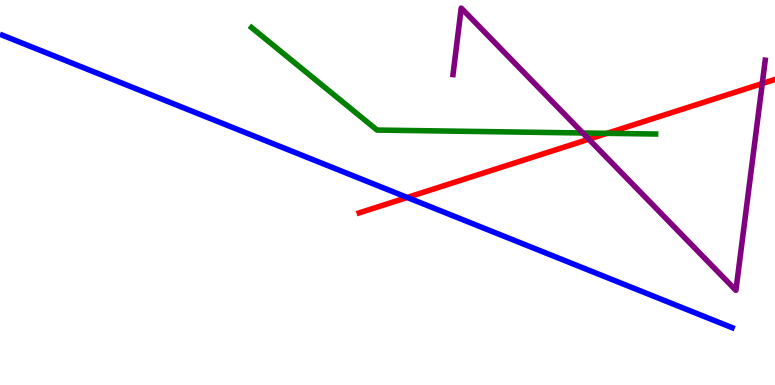[{'lines': ['blue', 'red'], 'intersections': [{'x': 5.25, 'y': 4.87}]}, {'lines': ['green', 'red'], 'intersections': [{'x': 7.83, 'y': 6.54}]}, {'lines': ['purple', 'red'], 'intersections': [{'x': 7.6, 'y': 6.38}, {'x': 9.84, 'y': 7.83}]}, {'lines': ['blue', 'green'], 'intersections': []}, {'lines': ['blue', 'purple'], 'intersections': []}, {'lines': ['green', 'purple'], 'intersections': [{'x': 7.52, 'y': 6.55}]}]